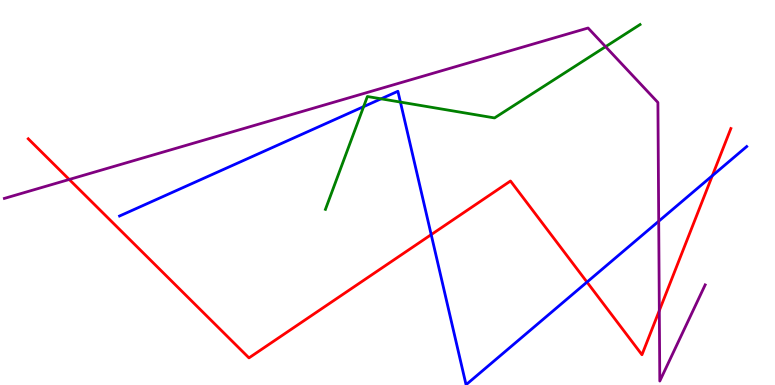[{'lines': ['blue', 'red'], 'intersections': [{'x': 5.56, 'y': 3.91}, {'x': 7.57, 'y': 2.67}, {'x': 9.19, 'y': 5.44}]}, {'lines': ['green', 'red'], 'intersections': []}, {'lines': ['purple', 'red'], 'intersections': [{'x': 0.893, 'y': 5.34}, {'x': 8.51, 'y': 1.93}]}, {'lines': ['blue', 'green'], 'intersections': [{'x': 4.69, 'y': 7.23}, {'x': 4.92, 'y': 7.43}, {'x': 5.17, 'y': 7.35}]}, {'lines': ['blue', 'purple'], 'intersections': [{'x': 8.5, 'y': 4.25}]}, {'lines': ['green', 'purple'], 'intersections': [{'x': 7.81, 'y': 8.79}]}]